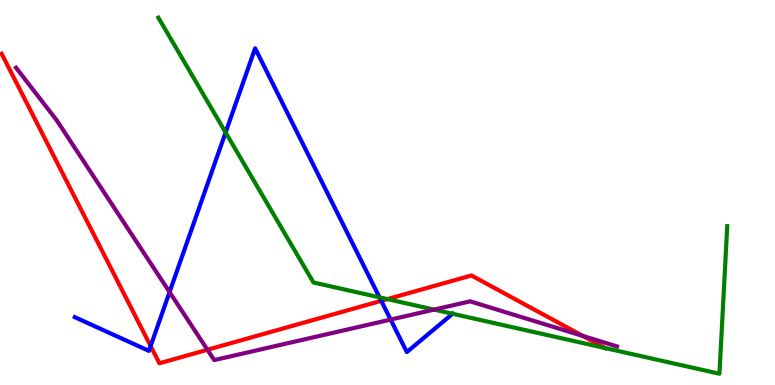[{'lines': ['blue', 'red'], 'intersections': [{'x': 1.94, 'y': 1.01}, {'x': 4.92, 'y': 2.19}]}, {'lines': ['green', 'red'], 'intersections': [{'x': 5.0, 'y': 2.23}, {'x': 7.81, 'y': 0.96}]}, {'lines': ['purple', 'red'], 'intersections': [{'x': 2.68, 'y': 0.915}, {'x': 7.52, 'y': 1.28}]}, {'lines': ['blue', 'green'], 'intersections': [{'x': 2.91, 'y': 6.56}, {'x': 4.9, 'y': 2.28}, {'x': 5.84, 'y': 1.85}]}, {'lines': ['blue', 'purple'], 'intersections': [{'x': 2.19, 'y': 2.41}, {'x': 5.04, 'y': 1.7}]}, {'lines': ['green', 'purple'], 'intersections': [{'x': 5.6, 'y': 1.96}]}]